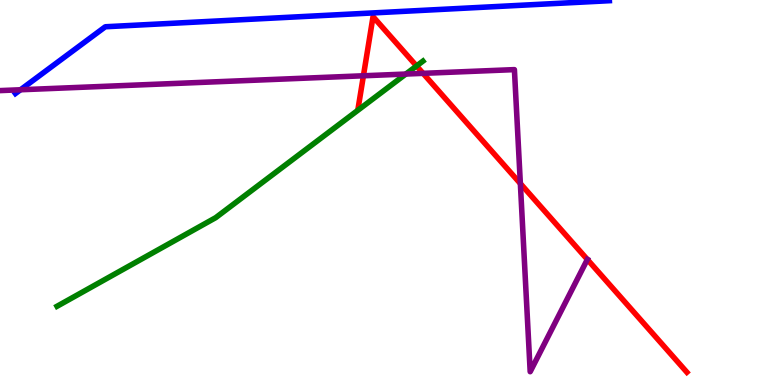[{'lines': ['blue', 'red'], 'intersections': []}, {'lines': ['green', 'red'], 'intersections': [{'x': 5.37, 'y': 8.29}]}, {'lines': ['purple', 'red'], 'intersections': [{'x': 4.69, 'y': 8.03}, {'x': 5.46, 'y': 8.09}, {'x': 6.71, 'y': 5.23}, {'x': 7.58, 'y': 3.26}]}, {'lines': ['blue', 'green'], 'intersections': []}, {'lines': ['blue', 'purple'], 'intersections': [{'x': 0.264, 'y': 7.67}]}, {'lines': ['green', 'purple'], 'intersections': [{'x': 5.24, 'y': 8.08}]}]